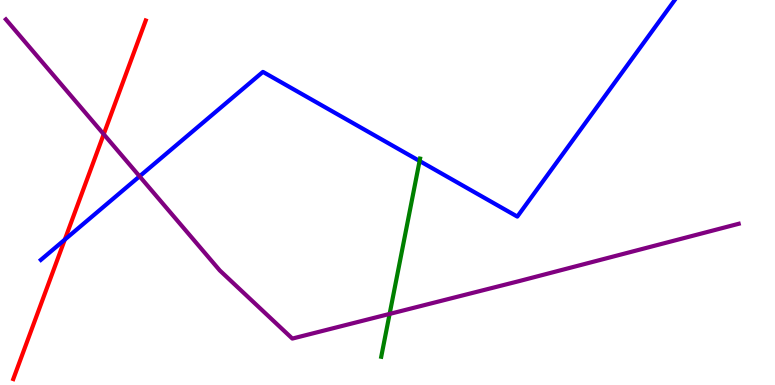[{'lines': ['blue', 'red'], 'intersections': [{'x': 0.836, 'y': 3.78}]}, {'lines': ['green', 'red'], 'intersections': []}, {'lines': ['purple', 'red'], 'intersections': [{'x': 1.34, 'y': 6.51}]}, {'lines': ['blue', 'green'], 'intersections': [{'x': 5.41, 'y': 5.82}]}, {'lines': ['blue', 'purple'], 'intersections': [{'x': 1.8, 'y': 5.42}]}, {'lines': ['green', 'purple'], 'intersections': [{'x': 5.03, 'y': 1.85}]}]